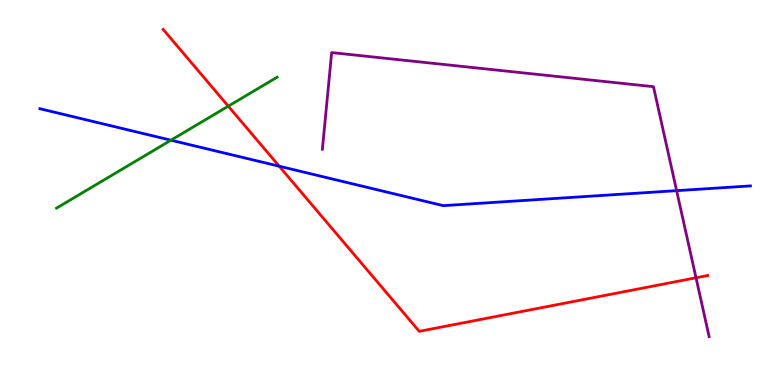[{'lines': ['blue', 'red'], 'intersections': [{'x': 3.6, 'y': 5.68}]}, {'lines': ['green', 'red'], 'intersections': [{'x': 2.95, 'y': 7.24}]}, {'lines': ['purple', 'red'], 'intersections': [{'x': 8.98, 'y': 2.79}]}, {'lines': ['blue', 'green'], 'intersections': [{'x': 2.21, 'y': 6.36}]}, {'lines': ['blue', 'purple'], 'intersections': [{'x': 8.73, 'y': 5.05}]}, {'lines': ['green', 'purple'], 'intersections': []}]